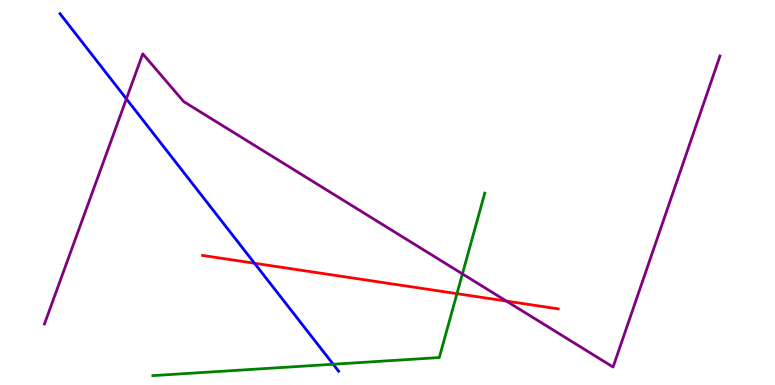[{'lines': ['blue', 'red'], 'intersections': [{'x': 3.28, 'y': 3.16}]}, {'lines': ['green', 'red'], 'intersections': [{'x': 5.9, 'y': 2.37}]}, {'lines': ['purple', 'red'], 'intersections': [{'x': 6.53, 'y': 2.18}]}, {'lines': ['blue', 'green'], 'intersections': [{'x': 4.3, 'y': 0.539}]}, {'lines': ['blue', 'purple'], 'intersections': [{'x': 1.63, 'y': 7.43}]}, {'lines': ['green', 'purple'], 'intersections': [{'x': 5.97, 'y': 2.89}]}]